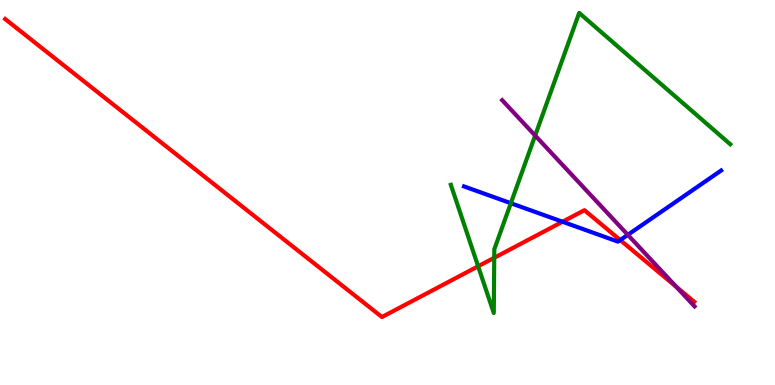[{'lines': ['blue', 'red'], 'intersections': [{'x': 7.26, 'y': 4.24}, {'x': 8.0, 'y': 3.76}]}, {'lines': ['green', 'red'], 'intersections': [{'x': 6.17, 'y': 3.08}, {'x': 6.38, 'y': 3.3}]}, {'lines': ['purple', 'red'], 'intersections': [{'x': 8.73, 'y': 2.55}]}, {'lines': ['blue', 'green'], 'intersections': [{'x': 6.59, 'y': 4.72}]}, {'lines': ['blue', 'purple'], 'intersections': [{'x': 8.1, 'y': 3.9}]}, {'lines': ['green', 'purple'], 'intersections': [{'x': 6.91, 'y': 6.48}]}]